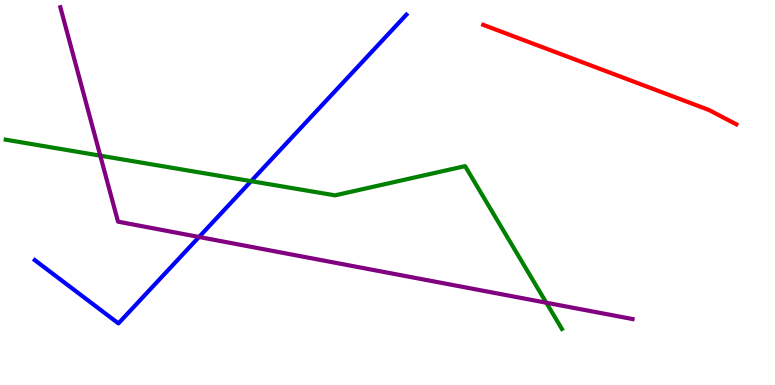[{'lines': ['blue', 'red'], 'intersections': []}, {'lines': ['green', 'red'], 'intersections': []}, {'lines': ['purple', 'red'], 'intersections': []}, {'lines': ['blue', 'green'], 'intersections': [{'x': 3.24, 'y': 5.29}]}, {'lines': ['blue', 'purple'], 'intersections': [{'x': 2.57, 'y': 3.84}]}, {'lines': ['green', 'purple'], 'intersections': [{'x': 1.29, 'y': 5.96}, {'x': 7.05, 'y': 2.14}]}]